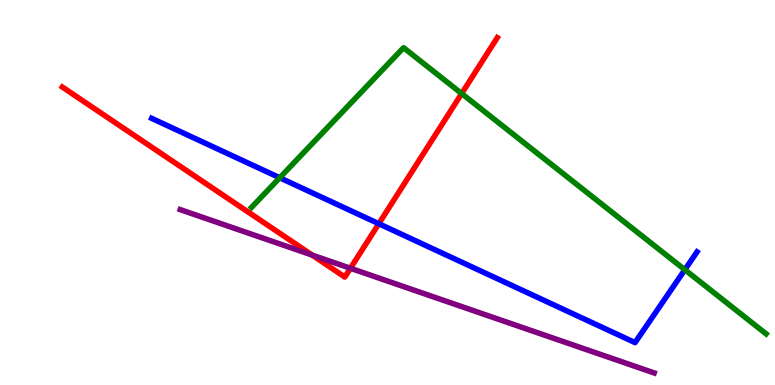[{'lines': ['blue', 'red'], 'intersections': [{'x': 4.89, 'y': 4.19}]}, {'lines': ['green', 'red'], 'intersections': [{'x': 5.96, 'y': 7.57}]}, {'lines': ['purple', 'red'], 'intersections': [{'x': 4.03, 'y': 3.37}, {'x': 4.52, 'y': 3.03}]}, {'lines': ['blue', 'green'], 'intersections': [{'x': 3.61, 'y': 5.38}, {'x': 8.84, 'y': 2.99}]}, {'lines': ['blue', 'purple'], 'intersections': []}, {'lines': ['green', 'purple'], 'intersections': []}]